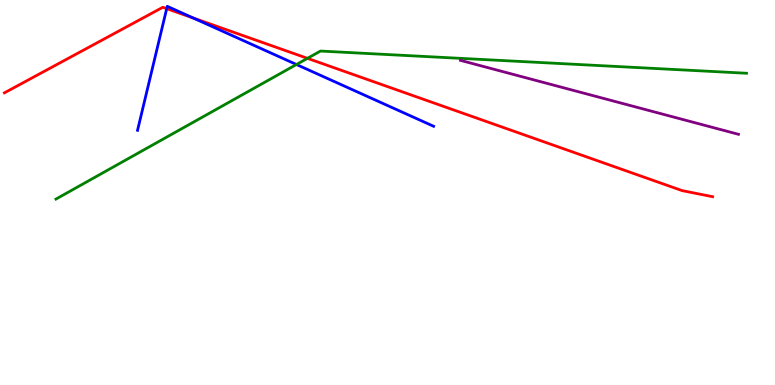[{'lines': ['blue', 'red'], 'intersections': [{'x': 2.15, 'y': 9.78}, {'x': 2.49, 'y': 9.53}]}, {'lines': ['green', 'red'], 'intersections': [{'x': 3.97, 'y': 8.48}]}, {'lines': ['purple', 'red'], 'intersections': []}, {'lines': ['blue', 'green'], 'intersections': [{'x': 3.83, 'y': 8.32}]}, {'lines': ['blue', 'purple'], 'intersections': []}, {'lines': ['green', 'purple'], 'intersections': []}]